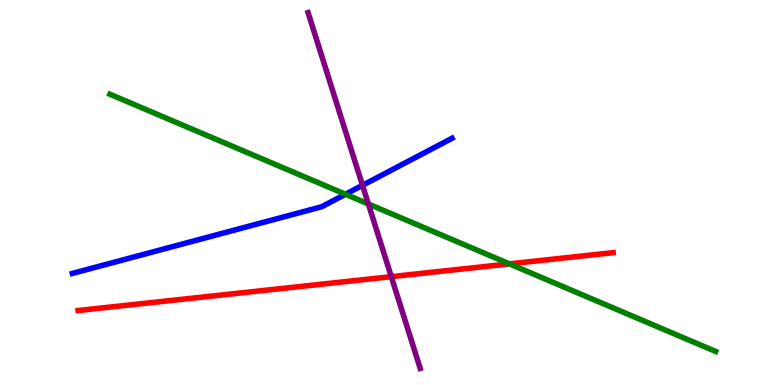[{'lines': ['blue', 'red'], 'intersections': []}, {'lines': ['green', 'red'], 'intersections': [{'x': 6.57, 'y': 3.15}]}, {'lines': ['purple', 'red'], 'intersections': [{'x': 5.05, 'y': 2.81}]}, {'lines': ['blue', 'green'], 'intersections': [{'x': 4.46, 'y': 4.95}]}, {'lines': ['blue', 'purple'], 'intersections': [{'x': 4.68, 'y': 5.19}]}, {'lines': ['green', 'purple'], 'intersections': [{'x': 4.75, 'y': 4.7}]}]